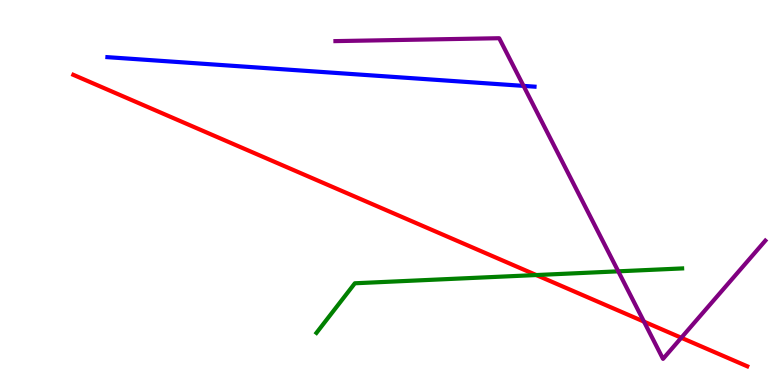[{'lines': ['blue', 'red'], 'intersections': []}, {'lines': ['green', 'red'], 'intersections': [{'x': 6.92, 'y': 2.86}]}, {'lines': ['purple', 'red'], 'intersections': [{'x': 8.31, 'y': 1.65}, {'x': 8.79, 'y': 1.23}]}, {'lines': ['blue', 'green'], 'intersections': []}, {'lines': ['blue', 'purple'], 'intersections': [{'x': 6.76, 'y': 7.77}]}, {'lines': ['green', 'purple'], 'intersections': [{'x': 7.98, 'y': 2.95}]}]